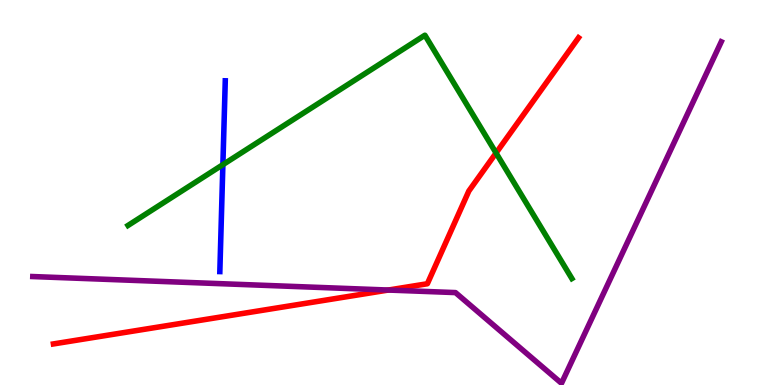[{'lines': ['blue', 'red'], 'intersections': []}, {'lines': ['green', 'red'], 'intersections': [{'x': 6.4, 'y': 6.03}]}, {'lines': ['purple', 'red'], 'intersections': [{'x': 5.01, 'y': 2.47}]}, {'lines': ['blue', 'green'], 'intersections': [{'x': 2.88, 'y': 5.72}]}, {'lines': ['blue', 'purple'], 'intersections': []}, {'lines': ['green', 'purple'], 'intersections': []}]